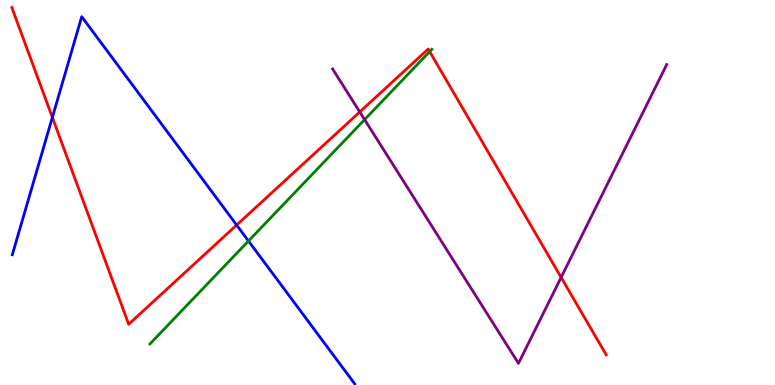[{'lines': ['blue', 'red'], 'intersections': [{'x': 0.676, 'y': 6.95}, {'x': 3.05, 'y': 4.15}]}, {'lines': ['green', 'red'], 'intersections': [{'x': 5.54, 'y': 8.66}]}, {'lines': ['purple', 'red'], 'intersections': [{'x': 4.64, 'y': 7.09}, {'x': 7.24, 'y': 2.8}]}, {'lines': ['blue', 'green'], 'intersections': [{'x': 3.21, 'y': 3.74}]}, {'lines': ['blue', 'purple'], 'intersections': []}, {'lines': ['green', 'purple'], 'intersections': [{'x': 4.7, 'y': 6.89}]}]